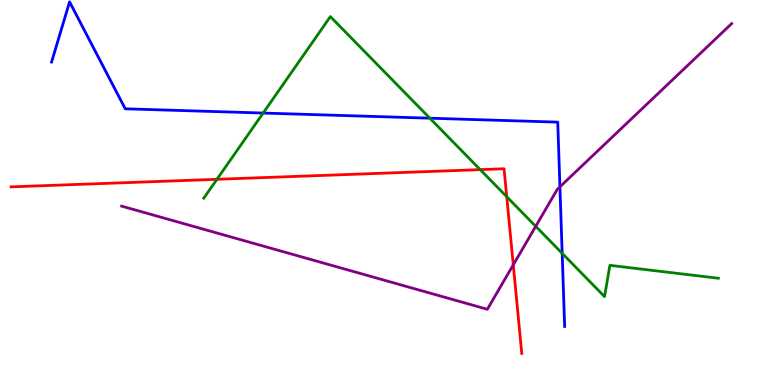[{'lines': ['blue', 'red'], 'intersections': []}, {'lines': ['green', 'red'], 'intersections': [{'x': 2.8, 'y': 5.34}, {'x': 6.2, 'y': 5.59}, {'x': 6.54, 'y': 4.89}]}, {'lines': ['purple', 'red'], 'intersections': [{'x': 6.62, 'y': 3.12}]}, {'lines': ['blue', 'green'], 'intersections': [{'x': 3.4, 'y': 7.06}, {'x': 5.55, 'y': 6.93}, {'x': 7.25, 'y': 3.42}]}, {'lines': ['blue', 'purple'], 'intersections': [{'x': 7.22, 'y': 5.15}]}, {'lines': ['green', 'purple'], 'intersections': [{'x': 6.91, 'y': 4.12}]}]